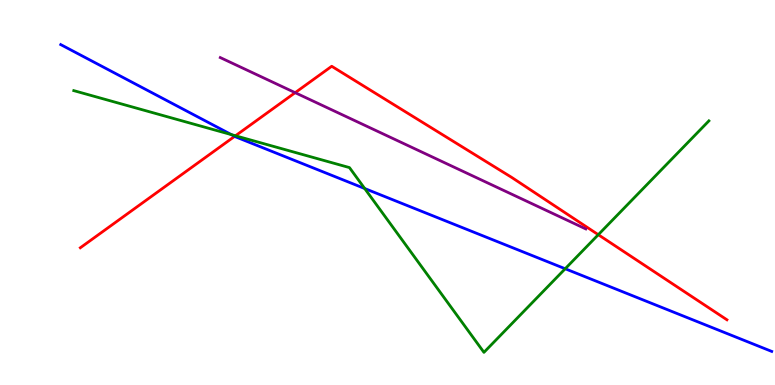[{'lines': ['blue', 'red'], 'intersections': [{'x': 3.03, 'y': 6.46}]}, {'lines': ['green', 'red'], 'intersections': [{'x': 3.04, 'y': 6.47}, {'x': 7.72, 'y': 3.9}]}, {'lines': ['purple', 'red'], 'intersections': [{'x': 3.81, 'y': 7.59}]}, {'lines': ['blue', 'green'], 'intersections': [{'x': 2.99, 'y': 6.5}, {'x': 4.71, 'y': 5.1}, {'x': 7.29, 'y': 3.02}]}, {'lines': ['blue', 'purple'], 'intersections': []}, {'lines': ['green', 'purple'], 'intersections': []}]